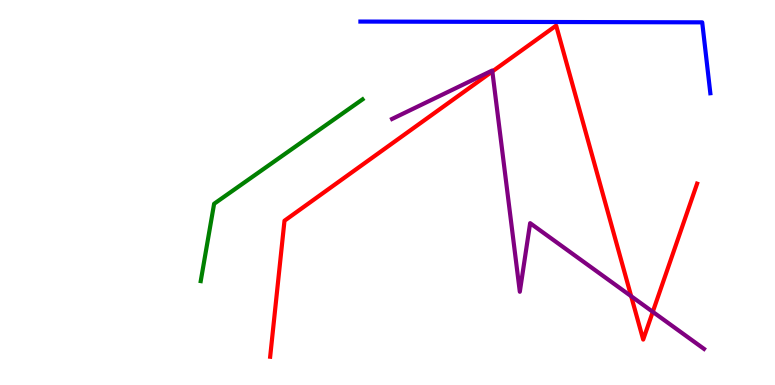[{'lines': ['blue', 'red'], 'intersections': []}, {'lines': ['green', 'red'], 'intersections': []}, {'lines': ['purple', 'red'], 'intersections': [{'x': 6.35, 'y': 8.14}, {'x': 8.14, 'y': 2.31}, {'x': 8.42, 'y': 1.9}]}, {'lines': ['blue', 'green'], 'intersections': []}, {'lines': ['blue', 'purple'], 'intersections': []}, {'lines': ['green', 'purple'], 'intersections': []}]